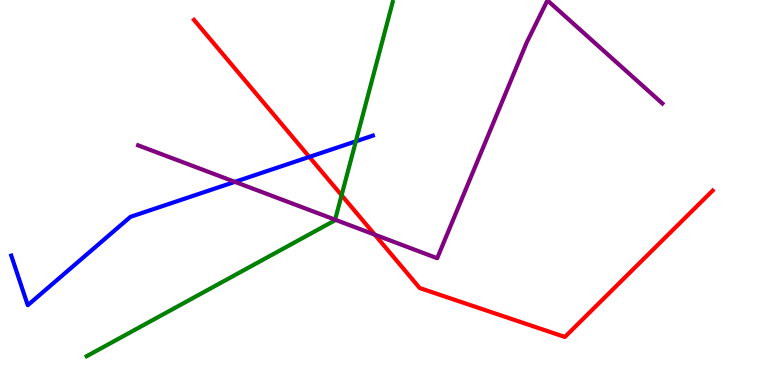[{'lines': ['blue', 'red'], 'intersections': [{'x': 3.99, 'y': 5.92}]}, {'lines': ['green', 'red'], 'intersections': [{'x': 4.41, 'y': 4.93}]}, {'lines': ['purple', 'red'], 'intersections': [{'x': 4.84, 'y': 3.9}]}, {'lines': ['blue', 'green'], 'intersections': [{'x': 4.59, 'y': 6.33}]}, {'lines': ['blue', 'purple'], 'intersections': [{'x': 3.03, 'y': 5.28}]}, {'lines': ['green', 'purple'], 'intersections': [{'x': 4.32, 'y': 4.29}]}]